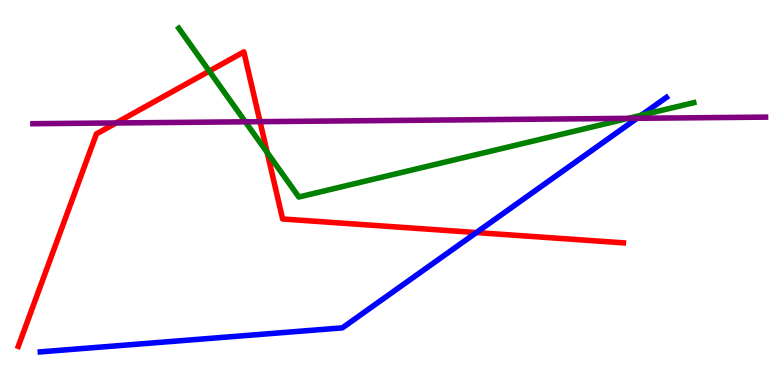[{'lines': ['blue', 'red'], 'intersections': [{'x': 6.15, 'y': 3.96}]}, {'lines': ['green', 'red'], 'intersections': [{'x': 2.7, 'y': 8.15}, {'x': 3.45, 'y': 6.04}]}, {'lines': ['purple', 'red'], 'intersections': [{'x': 1.5, 'y': 6.81}, {'x': 3.36, 'y': 6.84}]}, {'lines': ['blue', 'green'], 'intersections': [{'x': 8.28, 'y': 7.01}]}, {'lines': ['blue', 'purple'], 'intersections': [{'x': 8.22, 'y': 6.93}]}, {'lines': ['green', 'purple'], 'intersections': [{'x': 3.17, 'y': 6.84}, {'x': 8.1, 'y': 6.93}]}]